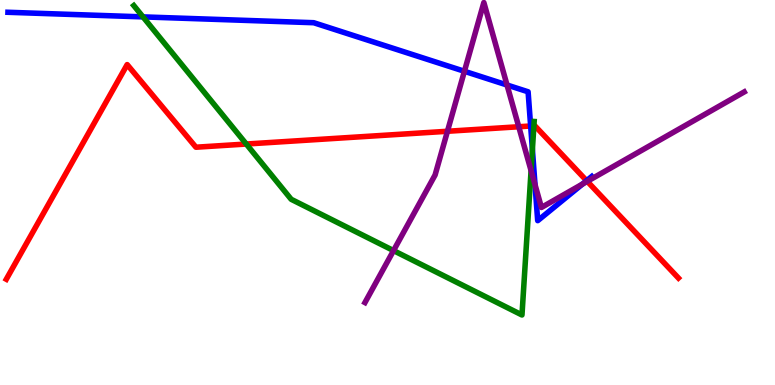[{'lines': ['blue', 'red'], 'intersections': [{'x': 6.85, 'y': 6.73}, {'x': 7.57, 'y': 5.31}]}, {'lines': ['green', 'red'], 'intersections': [{'x': 3.18, 'y': 6.26}, {'x': 6.89, 'y': 6.73}]}, {'lines': ['purple', 'red'], 'intersections': [{'x': 5.77, 'y': 6.59}, {'x': 6.69, 'y': 6.71}, {'x': 7.58, 'y': 5.29}]}, {'lines': ['blue', 'green'], 'intersections': [{'x': 1.85, 'y': 9.56}, {'x': 6.87, 'y': 6.12}]}, {'lines': ['blue', 'purple'], 'intersections': [{'x': 5.99, 'y': 8.15}, {'x': 6.54, 'y': 7.79}, {'x': 6.9, 'y': 5.2}, {'x': 7.52, 'y': 5.22}]}, {'lines': ['green', 'purple'], 'intersections': [{'x': 5.08, 'y': 3.49}, {'x': 6.85, 'y': 5.57}]}]